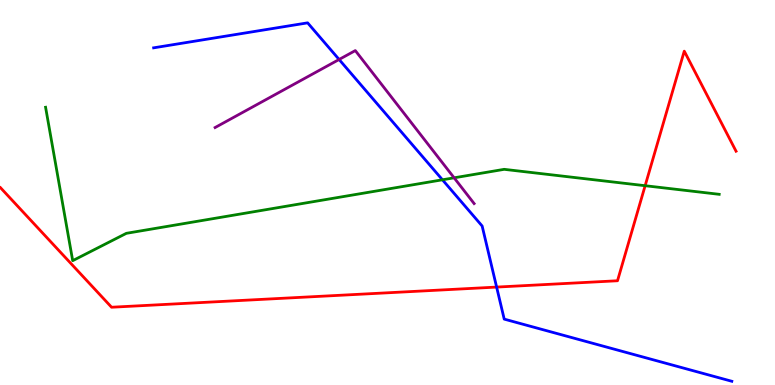[{'lines': ['blue', 'red'], 'intersections': [{'x': 6.41, 'y': 2.54}]}, {'lines': ['green', 'red'], 'intersections': [{'x': 8.32, 'y': 5.18}]}, {'lines': ['purple', 'red'], 'intersections': []}, {'lines': ['blue', 'green'], 'intersections': [{'x': 5.71, 'y': 5.33}]}, {'lines': ['blue', 'purple'], 'intersections': [{'x': 4.38, 'y': 8.45}]}, {'lines': ['green', 'purple'], 'intersections': [{'x': 5.86, 'y': 5.38}]}]